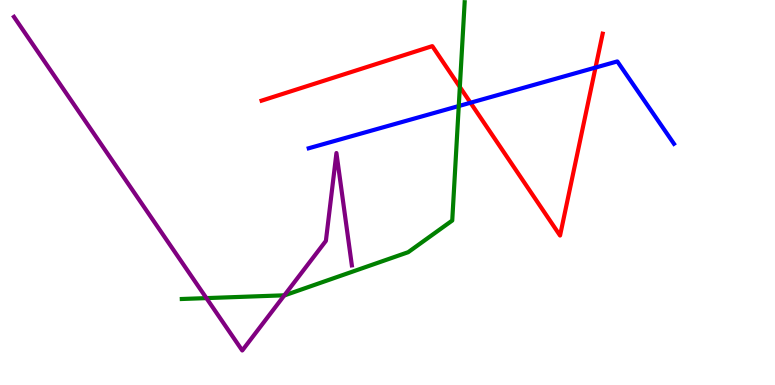[{'lines': ['blue', 'red'], 'intersections': [{'x': 6.07, 'y': 7.33}, {'x': 7.68, 'y': 8.25}]}, {'lines': ['green', 'red'], 'intersections': [{'x': 5.93, 'y': 7.74}]}, {'lines': ['purple', 'red'], 'intersections': []}, {'lines': ['blue', 'green'], 'intersections': [{'x': 5.92, 'y': 7.25}]}, {'lines': ['blue', 'purple'], 'intersections': []}, {'lines': ['green', 'purple'], 'intersections': [{'x': 2.66, 'y': 2.26}, {'x': 3.67, 'y': 2.33}]}]